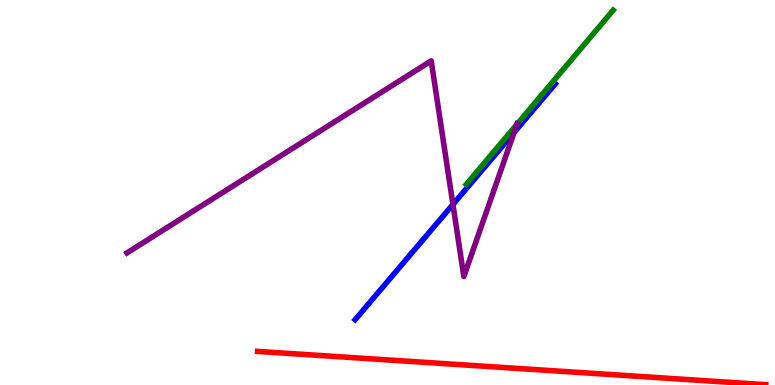[{'lines': ['blue', 'red'], 'intersections': []}, {'lines': ['green', 'red'], 'intersections': []}, {'lines': ['purple', 'red'], 'intersections': []}, {'lines': ['blue', 'green'], 'intersections': []}, {'lines': ['blue', 'purple'], 'intersections': [{'x': 5.84, 'y': 4.69}, {'x': 6.63, 'y': 6.56}]}, {'lines': ['green', 'purple'], 'intersections': [{'x': 6.67, 'y': 6.77}]}]